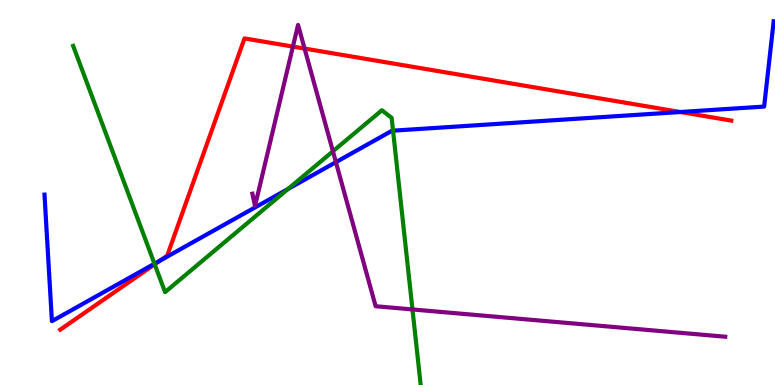[{'lines': ['blue', 'red'], 'intersections': [{'x': 2.06, 'y': 3.23}, {'x': 8.78, 'y': 7.09}]}, {'lines': ['green', 'red'], 'intersections': [{'x': 2.0, 'y': 3.13}]}, {'lines': ['purple', 'red'], 'intersections': [{'x': 3.78, 'y': 8.79}, {'x': 3.93, 'y': 8.74}]}, {'lines': ['blue', 'green'], 'intersections': [{'x': 1.99, 'y': 3.15}, {'x': 3.72, 'y': 5.09}, {'x': 5.07, 'y': 6.61}]}, {'lines': ['blue', 'purple'], 'intersections': [{'x': 4.33, 'y': 5.79}]}, {'lines': ['green', 'purple'], 'intersections': [{'x': 4.3, 'y': 6.07}, {'x': 5.32, 'y': 1.96}]}]